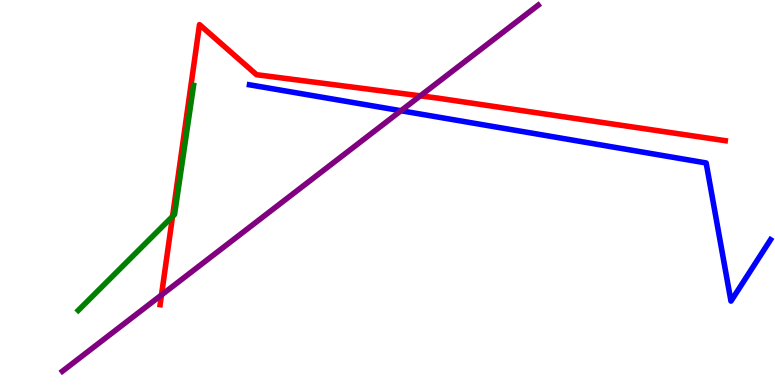[{'lines': ['blue', 'red'], 'intersections': []}, {'lines': ['green', 'red'], 'intersections': [{'x': 2.23, 'y': 4.38}]}, {'lines': ['purple', 'red'], 'intersections': [{'x': 2.08, 'y': 2.34}, {'x': 5.42, 'y': 7.51}]}, {'lines': ['blue', 'green'], 'intersections': []}, {'lines': ['blue', 'purple'], 'intersections': [{'x': 5.17, 'y': 7.12}]}, {'lines': ['green', 'purple'], 'intersections': []}]